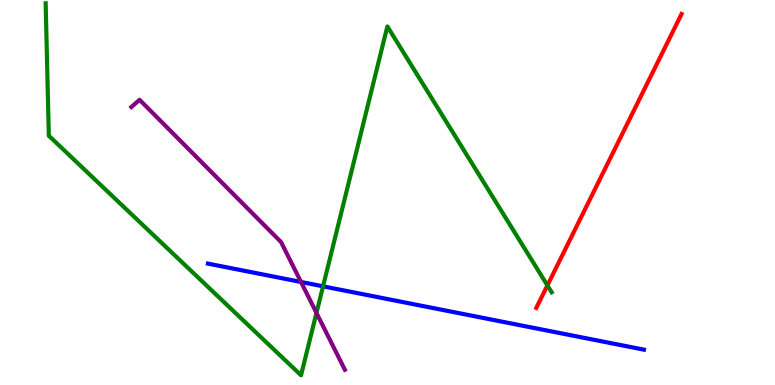[{'lines': ['blue', 'red'], 'intersections': []}, {'lines': ['green', 'red'], 'intersections': [{'x': 7.06, 'y': 2.59}]}, {'lines': ['purple', 'red'], 'intersections': []}, {'lines': ['blue', 'green'], 'intersections': [{'x': 4.17, 'y': 2.56}]}, {'lines': ['blue', 'purple'], 'intersections': [{'x': 3.88, 'y': 2.68}]}, {'lines': ['green', 'purple'], 'intersections': [{'x': 4.08, 'y': 1.87}]}]